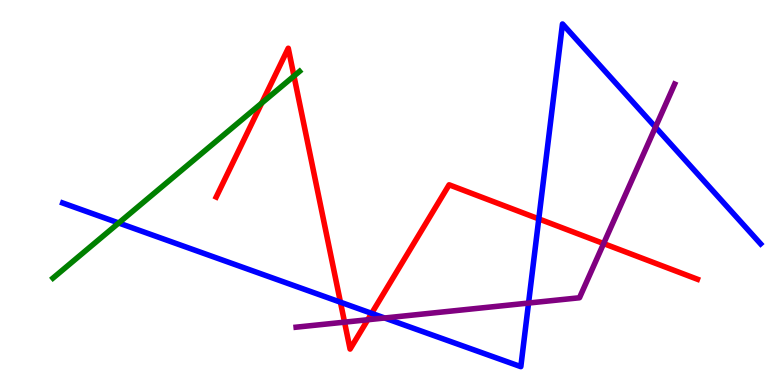[{'lines': ['blue', 'red'], 'intersections': [{'x': 4.39, 'y': 2.15}, {'x': 4.8, 'y': 1.86}, {'x': 6.95, 'y': 4.31}]}, {'lines': ['green', 'red'], 'intersections': [{'x': 3.38, 'y': 7.32}, {'x': 3.79, 'y': 8.03}]}, {'lines': ['purple', 'red'], 'intersections': [{'x': 4.45, 'y': 1.63}, {'x': 4.75, 'y': 1.69}, {'x': 7.79, 'y': 3.67}]}, {'lines': ['blue', 'green'], 'intersections': [{'x': 1.53, 'y': 4.21}]}, {'lines': ['blue', 'purple'], 'intersections': [{'x': 4.96, 'y': 1.74}, {'x': 6.82, 'y': 2.13}, {'x': 8.46, 'y': 6.7}]}, {'lines': ['green', 'purple'], 'intersections': []}]